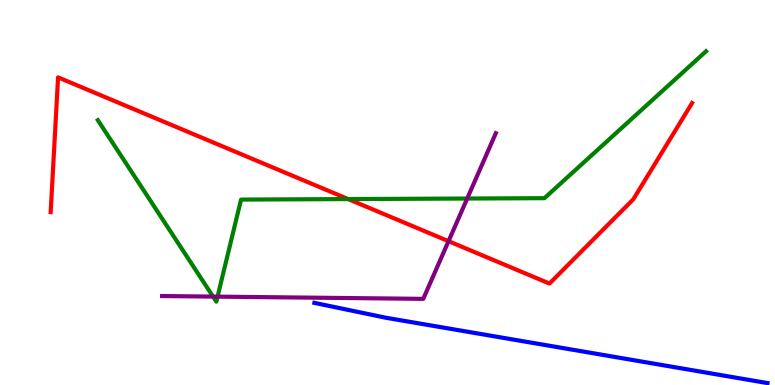[{'lines': ['blue', 'red'], 'intersections': []}, {'lines': ['green', 'red'], 'intersections': [{'x': 4.49, 'y': 4.83}]}, {'lines': ['purple', 'red'], 'intersections': [{'x': 5.79, 'y': 3.74}]}, {'lines': ['blue', 'green'], 'intersections': []}, {'lines': ['blue', 'purple'], 'intersections': []}, {'lines': ['green', 'purple'], 'intersections': [{'x': 2.75, 'y': 2.3}, {'x': 2.81, 'y': 2.3}, {'x': 6.03, 'y': 4.84}]}]